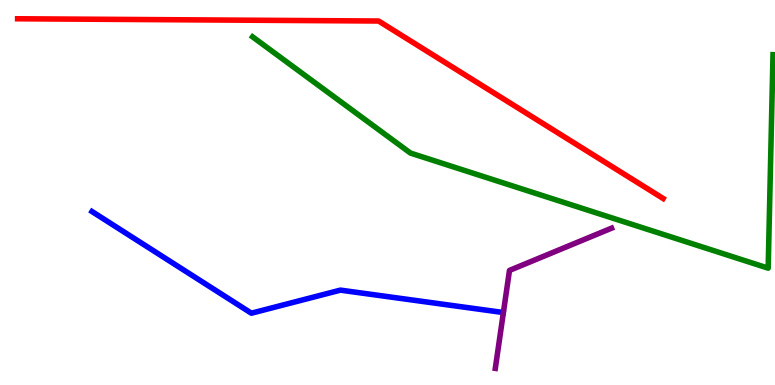[{'lines': ['blue', 'red'], 'intersections': []}, {'lines': ['green', 'red'], 'intersections': []}, {'lines': ['purple', 'red'], 'intersections': []}, {'lines': ['blue', 'green'], 'intersections': []}, {'lines': ['blue', 'purple'], 'intersections': []}, {'lines': ['green', 'purple'], 'intersections': []}]